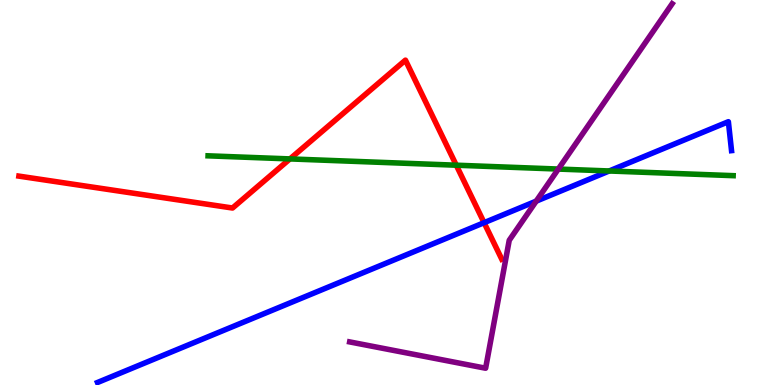[{'lines': ['blue', 'red'], 'intersections': [{'x': 6.25, 'y': 4.22}]}, {'lines': ['green', 'red'], 'intersections': [{'x': 3.74, 'y': 5.87}, {'x': 5.89, 'y': 5.71}]}, {'lines': ['purple', 'red'], 'intersections': []}, {'lines': ['blue', 'green'], 'intersections': [{'x': 7.86, 'y': 5.56}]}, {'lines': ['blue', 'purple'], 'intersections': [{'x': 6.92, 'y': 4.78}]}, {'lines': ['green', 'purple'], 'intersections': [{'x': 7.2, 'y': 5.61}]}]